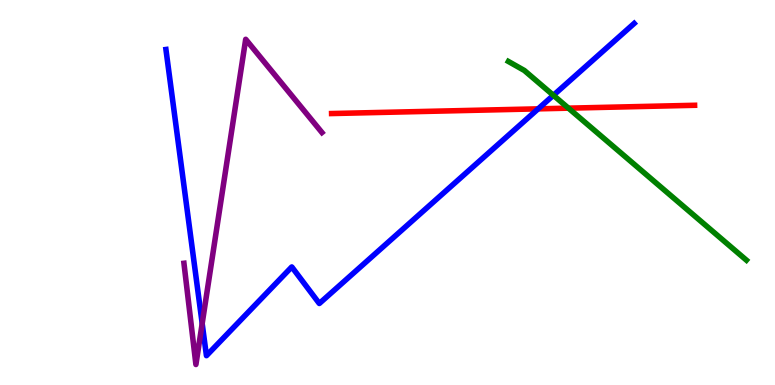[{'lines': ['blue', 'red'], 'intersections': [{'x': 6.94, 'y': 7.17}]}, {'lines': ['green', 'red'], 'intersections': [{'x': 7.33, 'y': 7.19}]}, {'lines': ['purple', 'red'], 'intersections': []}, {'lines': ['blue', 'green'], 'intersections': [{'x': 7.14, 'y': 7.52}]}, {'lines': ['blue', 'purple'], 'intersections': [{'x': 2.61, 'y': 1.6}]}, {'lines': ['green', 'purple'], 'intersections': []}]